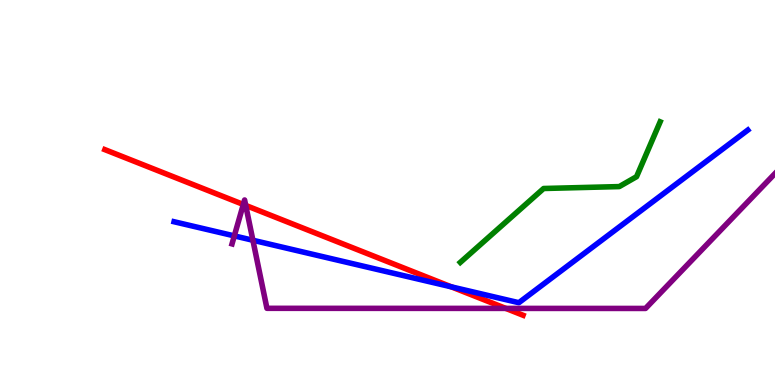[{'lines': ['blue', 'red'], 'intersections': [{'x': 5.82, 'y': 2.55}]}, {'lines': ['green', 'red'], 'intersections': []}, {'lines': ['purple', 'red'], 'intersections': [{'x': 3.14, 'y': 4.69}, {'x': 3.17, 'y': 4.66}, {'x': 6.53, 'y': 1.99}]}, {'lines': ['blue', 'green'], 'intersections': []}, {'lines': ['blue', 'purple'], 'intersections': [{'x': 3.02, 'y': 3.87}, {'x': 3.26, 'y': 3.76}]}, {'lines': ['green', 'purple'], 'intersections': []}]